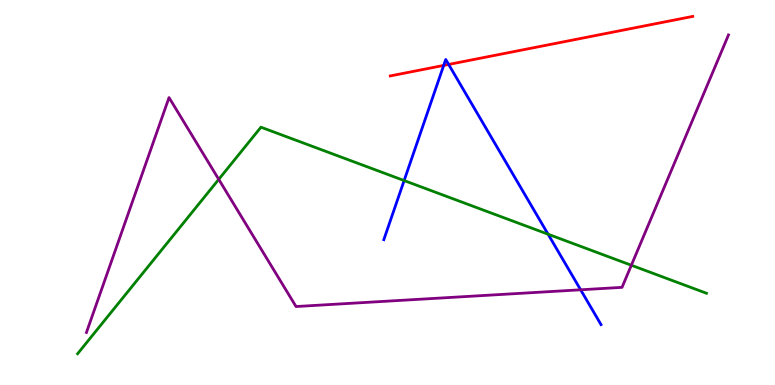[{'lines': ['blue', 'red'], 'intersections': [{'x': 5.72, 'y': 8.3}, {'x': 5.79, 'y': 8.33}]}, {'lines': ['green', 'red'], 'intersections': []}, {'lines': ['purple', 'red'], 'intersections': []}, {'lines': ['blue', 'green'], 'intersections': [{'x': 5.21, 'y': 5.31}, {'x': 7.07, 'y': 3.92}]}, {'lines': ['blue', 'purple'], 'intersections': [{'x': 7.49, 'y': 2.47}]}, {'lines': ['green', 'purple'], 'intersections': [{'x': 2.82, 'y': 5.34}, {'x': 8.15, 'y': 3.11}]}]